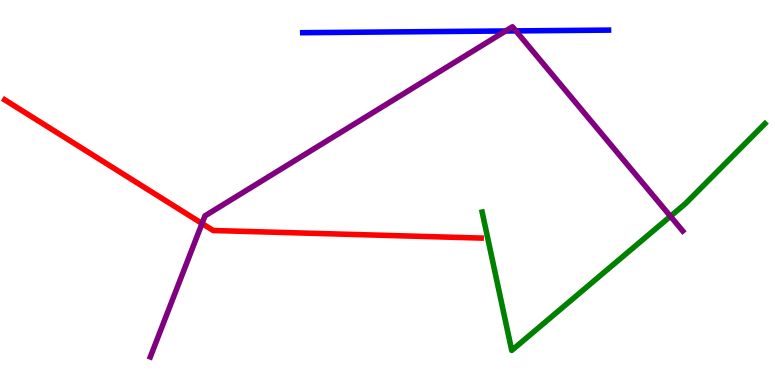[{'lines': ['blue', 'red'], 'intersections': []}, {'lines': ['green', 'red'], 'intersections': []}, {'lines': ['purple', 'red'], 'intersections': [{'x': 2.61, 'y': 4.19}]}, {'lines': ['blue', 'green'], 'intersections': []}, {'lines': ['blue', 'purple'], 'intersections': [{'x': 6.52, 'y': 9.2}, {'x': 6.66, 'y': 9.2}]}, {'lines': ['green', 'purple'], 'intersections': [{'x': 8.65, 'y': 4.38}]}]